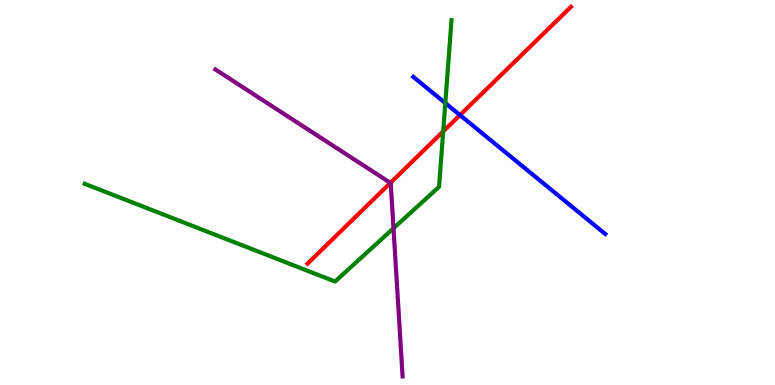[{'lines': ['blue', 'red'], 'intersections': [{'x': 5.94, 'y': 7.01}]}, {'lines': ['green', 'red'], 'intersections': [{'x': 5.72, 'y': 6.59}]}, {'lines': ['purple', 'red'], 'intersections': [{'x': 5.04, 'y': 5.25}]}, {'lines': ['blue', 'green'], 'intersections': [{'x': 5.75, 'y': 7.32}]}, {'lines': ['blue', 'purple'], 'intersections': []}, {'lines': ['green', 'purple'], 'intersections': [{'x': 5.08, 'y': 4.07}]}]